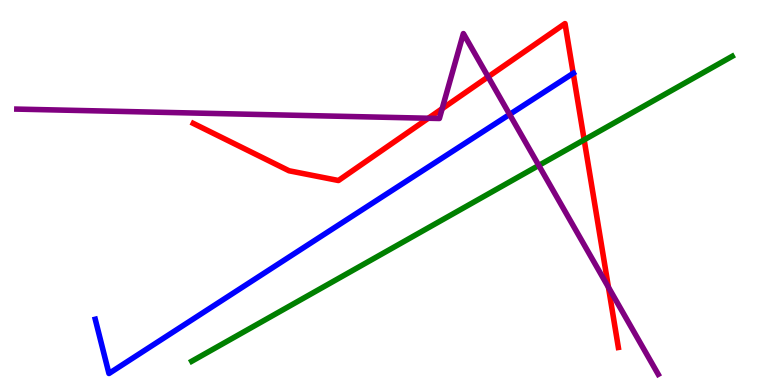[{'lines': ['blue', 'red'], 'intersections': [{'x': 7.4, 'y': 8.1}]}, {'lines': ['green', 'red'], 'intersections': [{'x': 7.54, 'y': 6.37}]}, {'lines': ['purple', 'red'], 'intersections': [{'x': 5.53, 'y': 6.93}, {'x': 5.71, 'y': 7.18}, {'x': 6.3, 'y': 8.0}, {'x': 7.85, 'y': 2.54}]}, {'lines': ['blue', 'green'], 'intersections': []}, {'lines': ['blue', 'purple'], 'intersections': [{'x': 6.58, 'y': 7.03}]}, {'lines': ['green', 'purple'], 'intersections': [{'x': 6.95, 'y': 5.7}]}]